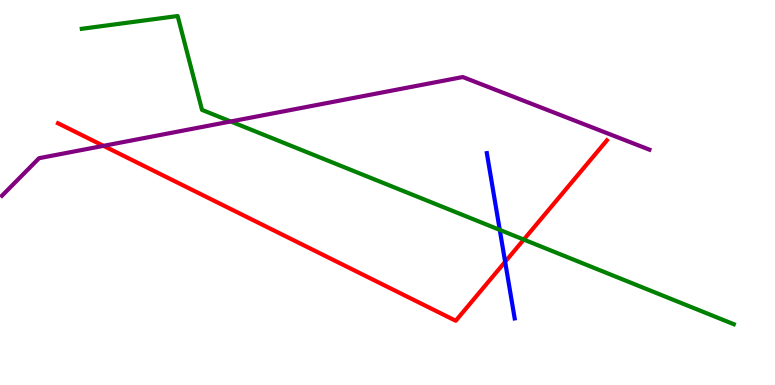[{'lines': ['blue', 'red'], 'intersections': [{'x': 6.52, 'y': 3.2}]}, {'lines': ['green', 'red'], 'intersections': [{'x': 6.76, 'y': 3.78}]}, {'lines': ['purple', 'red'], 'intersections': [{'x': 1.34, 'y': 6.21}]}, {'lines': ['blue', 'green'], 'intersections': [{'x': 6.45, 'y': 4.03}]}, {'lines': ['blue', 'purple'], 'intersections': []}, {'lines': ['green', 'purple'], 'intersections': [{'x': 2.98, 'y': 6.84}]}]